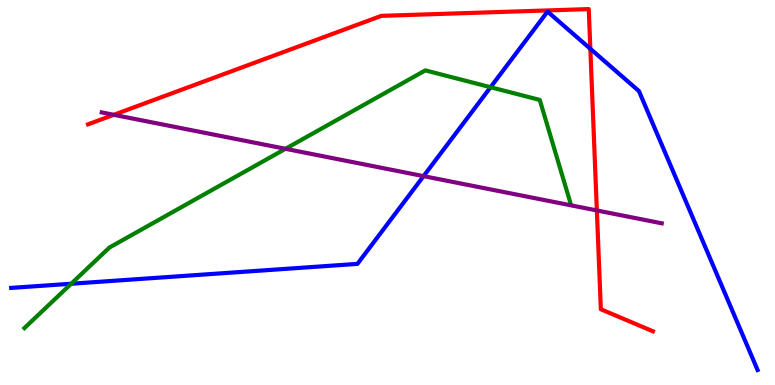[{'lines': ['blue', 'red'], 'intersections': [{'x': 7.62, 'y': 8.73}]}, {'lines': ['green', 'red'], 'intersections': []}, {'lines': ['purple', 'red'], 'intersections': [{'x': 1.47, 'y': 7.02}, {'x': 7.7, 'y': 4.53}]}, {'lines': ['blue', 'green'], 'intersections': [{'x': 0.919, 'y': 2.63}, {'x': 6.33, 'y': 7.73}]}, {'lines': ['blue', 'purple'], 'intersections': [{'x': 5.47, 'y': 5.42}]}, {'lines': ['green', 'purple'], 'intersections': [{'x': 3.68, 'y': 6.14}]}]